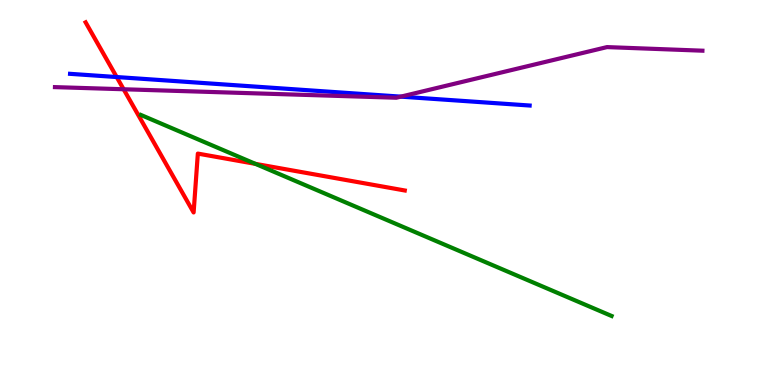[{'lines': ['blue', 'red'], 'intersections': [{'x': 1.51, 'y': 8.0}]}, {'lines': ['green', 'red'], 'intersections': [{'x': 3.3, 'y': 5.74}]}, {'lines': ['purple', 'red'], 'intersections': [{'x': 1.6, 'y': 7.68}]}, {'lines': ['blue', 'green'], 'intersections': []}, {'lines': ['blue', 'purple'], 'intersections': [{'x': 5.17, 'y': 7.49}]}, {'lines': ['green', 'purple'], 'intersections': []}]